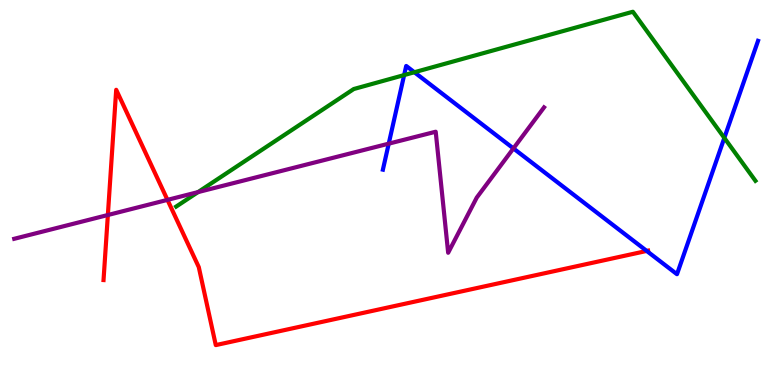[{'lines': ['blue', 'red'], 'intersections': [{'x': 8.34, 'y': 3.48}]}, {'lines': ['green', 'red'], 'intersections': []}, {'lines': ['purple', 'red'], 'intersections': [{'x': 1.39, 'y': 4.42}, {'x': 2.16, 'y': 4.81}]}, {'lines': ['blue', 'green'], 'intersections': [{'x': 5.21, 'y': 8.05}, {'x': 5.35, 'y': 8.12}, {'x': 9.35, 'y': 6.42}]}, {'lines': ['blue', 'purple'], 'intersections': [{'x': 5.02, 'y': 6.27}, {'x': 6.62, 'y': 6.14}]}, {'lines': ['green', 'purple'], 'intersections': [{'x': 2.56, 'y': 5.01}]}]